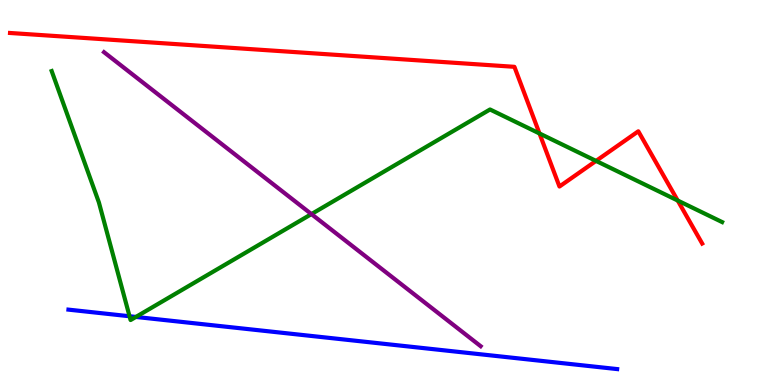[{'lines': ['blue', 'red'], 'intersections': []}, {'lines': ['green', 'red'], 'intersections': [{'x': 6.96, 'y': 6.53}, {'x': 7.69, 'y': 5.82}, {'x': 8.74, 'y': 4.79}]}, {'lines': ['purple', 'red'], 'intersections': []}, {'lines': ['blue', 'green'], 'intersections': [{'x': 1.67, 'y': 1.79}, {'x': 1.75, 'y': 1.77}]}, {'lines': ['blue', 'purple'], 'intersections': []}, {'lines': ['green', 'purple'], 'intersections': [{'x': 4.02, 'y': 4.44}]}]